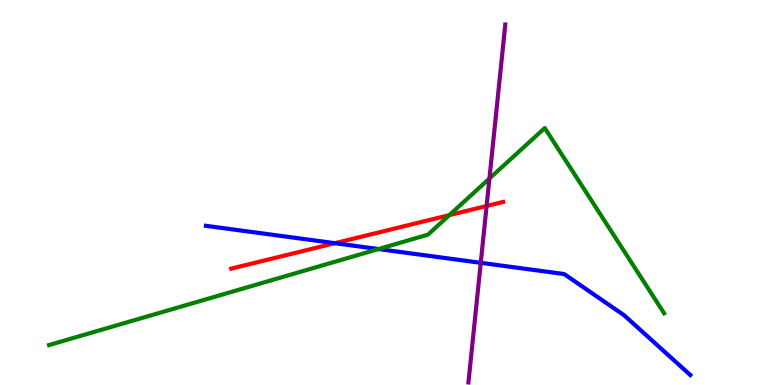[{'lines': ['blue', 'red'], 'intersections': [{'x': 4.32, 'y': 3.68}]}, {'lines': ['green', 'red'], 'intersections': [{'x': 5.8, 'y': 4.41}]}, {'lines': ['purple', 'red'], 'intersections': [{'x': 6.28, 'y': 4.65}]}, {'lines': ['blue', 'green'], 'intersections': [{'x': 4.88, 'y': 3.53}]}, {'lines': ['blue', 'purple'], 'intersections': [{'x': 6.2, 'y': 3.17}]}, {'lines': ['green', 'purple'], 'intersections': [{'x': 6.32, 'y': 5.36}]}]